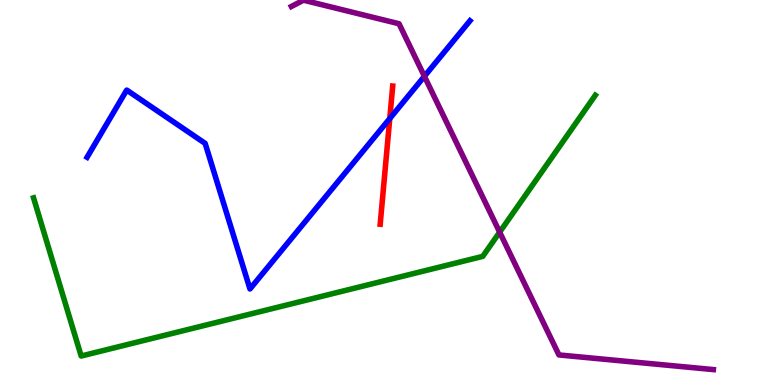[{'lines': ['blue', 'red'], 'intersections': [{'x': 5.03, 'y': 6.92}]}, {'lines': ['green', 'red'], 'intersections': []}, {'lines': ['purple', 'red'], 'intersections': []}, {'lines': ['blue', 'green'], 'intersections': []}, {'lines': ['blue', 'purple'], 'intersections': [{'x': 5.48, 'y': 8.02}]}, {'lines': ['green', 'purple'], 'intersections': [{'x': 6.45, 'y': 3.97}]}]